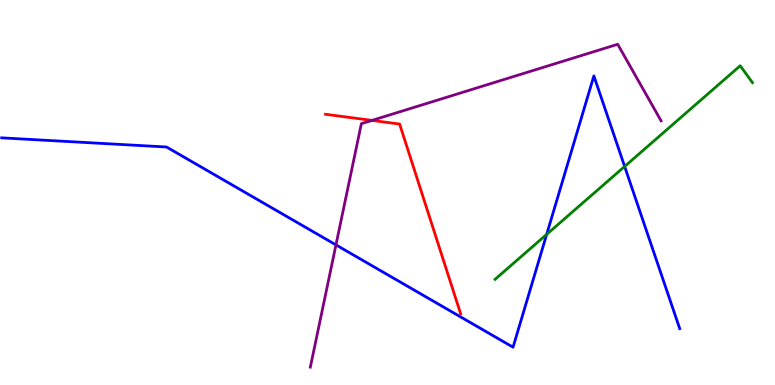[{'lines': ['blue', 'red'], 'intersections': []}, {'lines': ['green', 'red'], 'intersections': []}, {'lines': ['purple', 'red'], 'intersections': [{'x': 4.8, 'y': 6.87}]}, {'lines': ['blue', 'green'], 'intersections': [{'x': 7.05, 'y': 3.91}, {'x': 8.06, 'y': 5.68}]}, {'lines': ['blue', 'purple'], 'intersections': [{'x': 4.33, 'y': 3.64}]}, {'lines': ['green', 'purple'], 'intersections': []}]